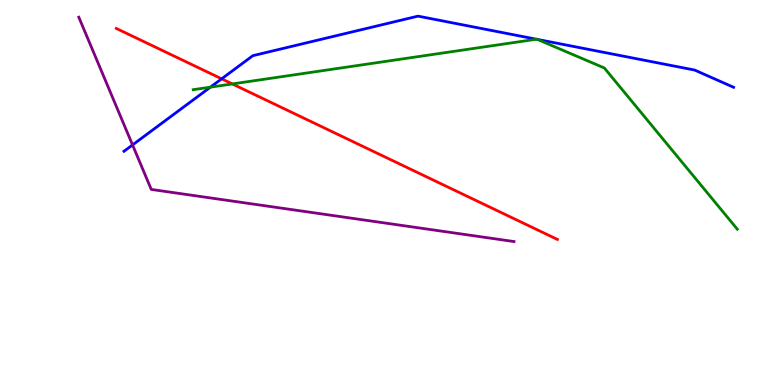[{'lines': ['blue', 'red'], 'intersections': [{'x': 2.86, 'y': 7.95}]}, {'lines': ['green', 'red'], 'intersections': [{'x': 3.0, 'y': 7.82}]}, {'lines': ['purple', 'red'], 'intersections': []}, {'lines': ['blue', 'green'], 'intersections': [{'x': 2.72, 'y': 7.74}, {'x': 6.92, 'y': 8.98}, {'x': 6.93, 'y': 8.98}]}, {'lines': ['blue', 'purple'], 'intersections': [{'x': 1.71, 'y': 6.24}]}, {'lines': ['green', 'purple'], 'intersections': []}]